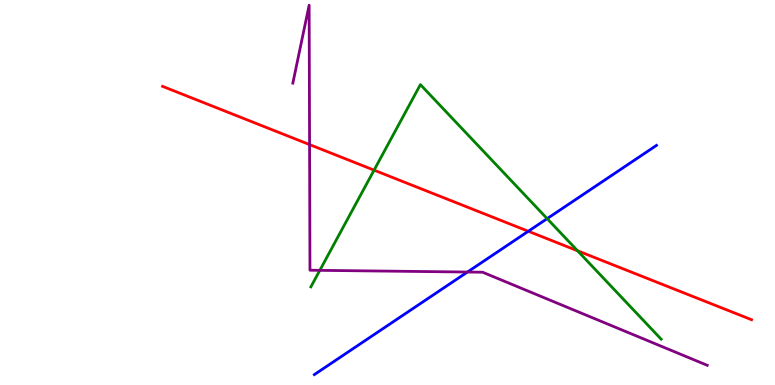[{'lines': ['blue', 'red'], 'intersections': [{'x': 6.82, 'y': 3.99}]}, {'lines': ['green', 'red'], 'intersections': [{'x': 4.83, 'y': 5.58}, {'x': 7.45, 'y': 3.49}]}, {'lines': ['purple', 'red'], 'intersections': [{'x': 3.99, 'y': 6.24}]}, {'lines': ['blue', 'green'], 'intersections': [{'x': 7.06, 'y': 4.32}]}, {'lines': ['blue', 'purple'], 'intersections': [{'x': 6.03, 'y': 2.93}]}, {'lines': ['green', 'purple'], 'intersections': [{'x': 4.13, 'y': 2.98}]}]